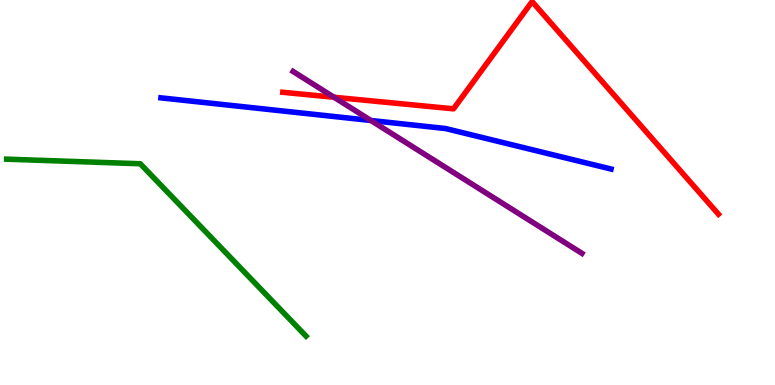[{'lines': ['blue', 'red'], 'intersections': []}, {'lines': ['green', 'red'], 'intersections': []}, {'lines': ['purple', 'red'], 'intersections': [{'x': 4.31, 'y': 7.47}]}, {'lines': ['blue', 'green'], 'intersections': []}, {'lines': ['blue', 'purple'], 'intersections': [{'x': 4.79, 'y': 6.87}]}, {'lines': ['green', 'purple'], 'intersections': []}]